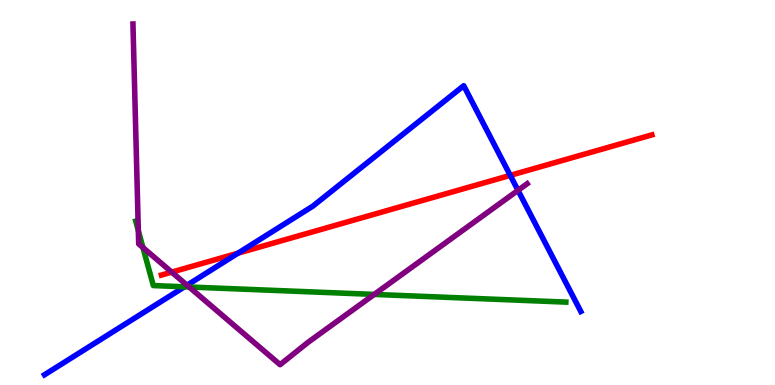[{'lines': ['blue', 'red'], 'intersections': [{'x': 3.07, 'y': 3.42}, {'x': 6.58, 'y': 5.44}]}, {'lines': ['green', 'red'], 'intersections': []}, {'lines': ['purple', 'red'], 'intersections': [{'x': 2.22, 'y': 2.93}]}, {'lines': ['blue', 'green'], 'intersections': [{'x': 2.38, 'y': 2.55}]}, {'lines': ['blue', 'purple'], 'intersections': [{'x': 2.41, 'y': 2.59}, {'x': 6.68, 'y': 5.06}]}, {'lines': ['green', 'purple'], 'intersections': [{'x': 1.78, 'y': 4.01}, {'x': 1.84, 'y': 3.57}, {'x': 2.44, 'y': 2.55}, {'x': 4.83, 'y': 2.35}]}]